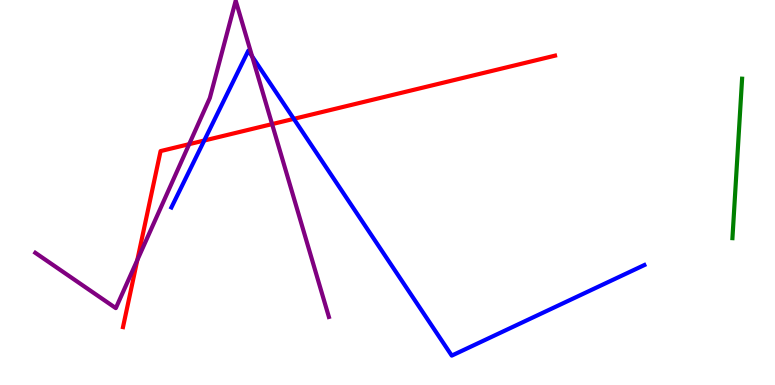[{'lines': ['blue', 'red'], 'intersections': [{'x': 2.64, 'y': 6.35}, {'x': 3.79, 'y': 6.91}]}, {'lines': ['green', 'red'], 'intersections': []}, {'lines': ['purple', 'red'], 'intersections': [{'x': 1.77, 'y': 3.24}, {'x': 2.44, 'y': 6.26}, {'x': 3.51, 'y': 6.78}]}, {'lines': ['blue', 'green'], 'intersections': []}, {'lines': ['blue', 'purple'], 'intersections': [{'x': 3.25, 'y': 8.54}]}, {'lines': ['green', 'purple'], 'intersections': []}]